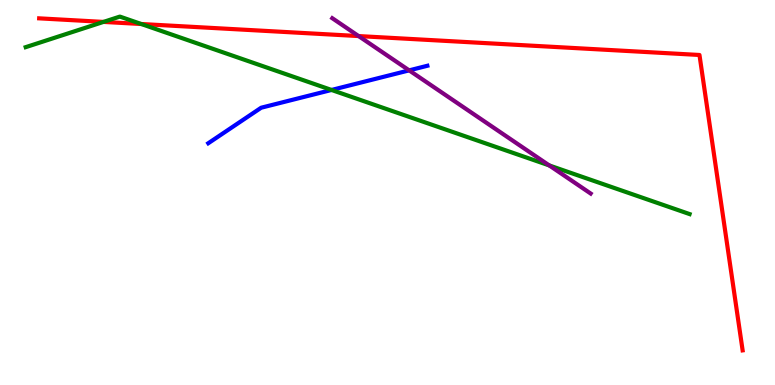[{'lines': ['blue', 'red'], 'intersections': []}, {'lines': ['green', 'red'], 'intersections': [{'x': 1.34, 'y': 9.43}, {'x': 1.82, 'y': 9.38}]}, {'lines': ['purple', 'red'], 'intersections': [{'x': 4.63, 'y': 9.06}]}, {'lines': ['blue', 'green'], 'intersections': [{'x': 4.28, 'y': 7.66}]}, {'lines': ['blue', 'purple'], 'intersections': [{'x': 5.28, 'y': 8.17}]}, {'lines': ['green', 'purple'], 'intersections': [{'x': 7.09, 'y': 5.7}]}]